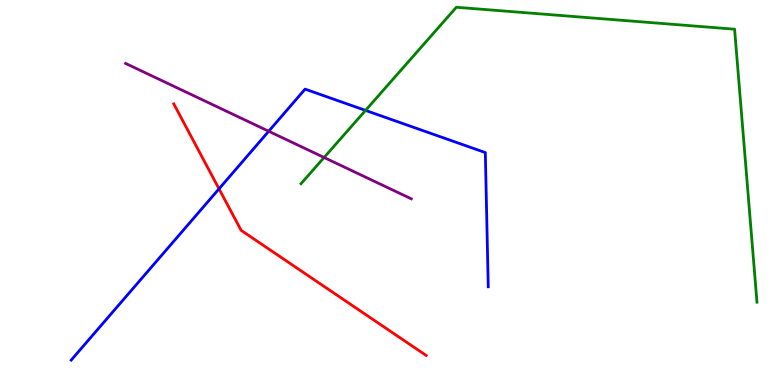[{'lines': ['blue', 'red'], 'intersections': [{'x': 2.83, 'y': 5.1}]}, {'lines': ['green', 'red'], 'intersections': []}, {'lines': ['purple', 'red'], 'intersections': []}, {'lines': ['blue', 'green'], 'intersections': [{'x': 4.72, 'y': 7.13}]}, {'lines': ['blue', 'purple'], 'intersections': [{'x': 3.47, 'y': 6.59}]}, {'lines': ['green', 'purple'], 'intersections': [{'x': 4.18, 'y': 5.91}]}]